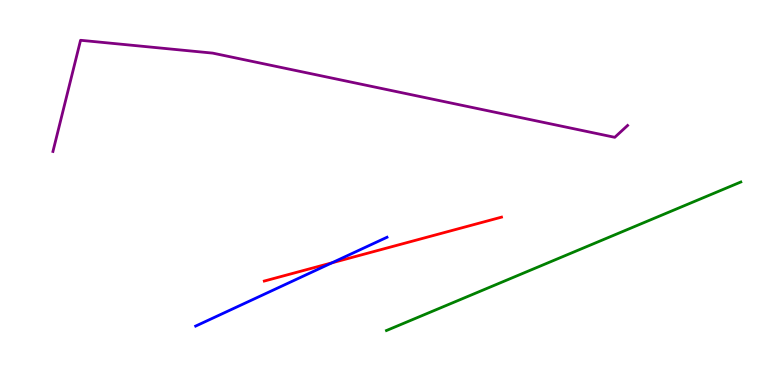[{'lines': ['blue', 'red'], 'intersections': [{'x': 4.28, 'y': 3.17}]}, {'lines': ['green', 'red'], 'intersections': []}, {'lines': ['purple', 'red'], 'intersections': []}, {'lines': ['blue', 'green'], 'intersections': []}, {'lines': ['blue', 'purple'], 'intersections': []}, {'lines': ['green', 'purple'], 'intersections': []}]